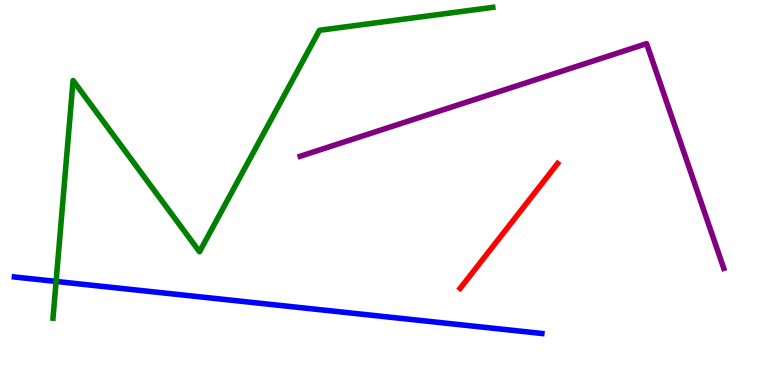[{'lines': ['blue', 'red'], 'intersections': []}, {'lines': ['green', 'red'], 'intersections': []}, {'lines': ['purple', 'red'], 'intersections': []}, {'lines': ['blue', 'green'], 'intersections': [{'x': 0.724, 'y': 2.69}]}, {'lines': ['blue', 'purple'], 'intersections': []}, {'lines': ['green', 'purple'], 'intersections': []}]